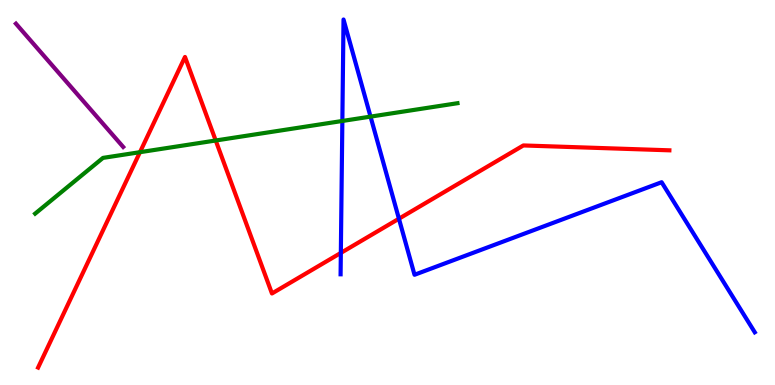[{'lines': ['blue', 'red'], 'intersections': [{'x': 4.4, 'y': 3.43}, {'x': 5.15, 'y': 4.32}]}, {'lines': ['green', 'red'], 'intersections': [{'x': 1.81, 'y': 6.05}, {'x': 2.78, 'y': 6.35}]}, {'lines': ['purple', 'red'], 'intersections': []}, {'lines': ['blue', 'green'], 'intersections': [{'x': 4.42, 'y': 6.86}, {'x': 4.78, 'y': 6.97}]}, {'lines': ['blue', 'purple'], 'intersections': []}, {'lines': ['green', 'purple'], 'intersections': []}]